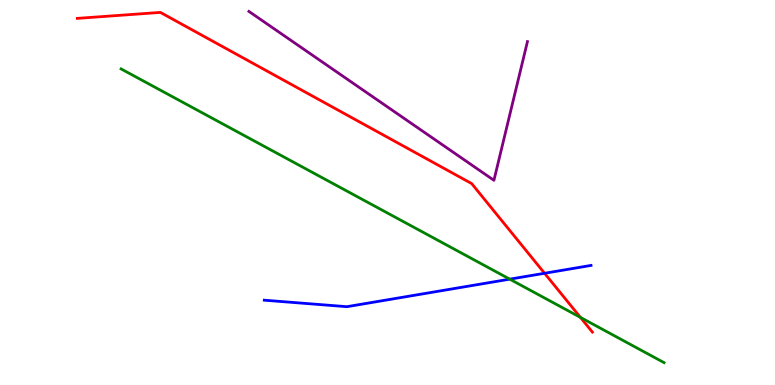[{'lines': ['blue', 'red'], 'intersections': [{'x': 7.03, 'y': 2.9}]}, {'lines': ['green', 'red'], 'intersections': [{'x': 7.49, 'y': 1.76}]}, {'lines': ['purple', 'red'], 'intersections': []}, {'lines': ['blue', 'green'], 'intersections': [{'x': 6.58, 'y': 2.75}]}, {'lines': ['blue', 'purple'], 'intersections': []}, {'lines': ['green', 'purple'], 'intersections': []}]